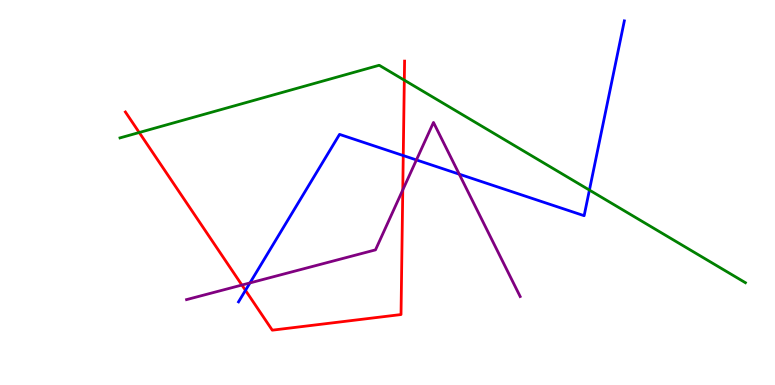[{'lines': ['blue', 'red'], 'intersections': [{'x': 3.17, 'y': 2.46}, {'x': 5.2, 'y': 5.96}]}, {'lines': ['green', 'red'], 'intersections': [{'x': 1.8, 'y': 6.56}, {'x': 5.22, 'y': 7.92}]}, {'lines': ['purple', 'red'], 'intersections': [{'x': 3.12, 'y': 2.6}, {'x': 5.2, 'y': 5.07}]}, {'lines': ['blue', 'green'], 'intersections': [{'x': 7.61, 'y': 5.06}]}, {'lines': ['blue', 'purple'], 'intersections': [{'x': 3.23, 'y': 2.65}, {'x': 5.37, 'y': 5.85}, {'x': 5.93, 'y': 5.48}]}, {'lines': ['green', 'purple'], 'intersections': []}]